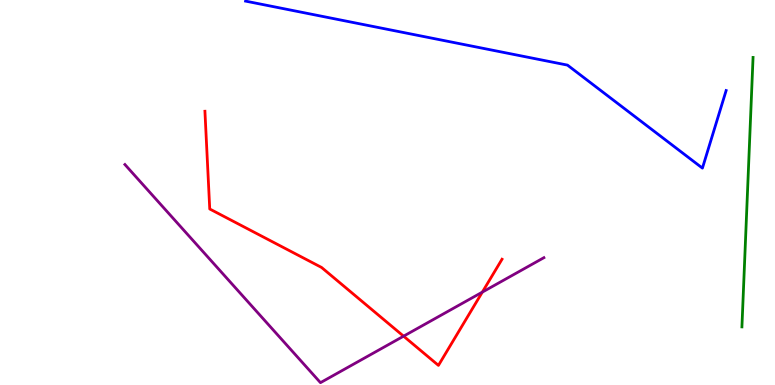[{'lines': ['blue', 'red'], 'intersections': []}, {'lines': ['green', 'red'], 'intersections': []}, {'lines': ['purple', 'red'], 'intersections': [{'x': 5.21, 'y': 1.27}, {'x': 6.22, 'y': 2.41}]}, {'lines': ['blue', 'green'], 'intersections': []}, {'lines': ['blue', 'purple'], 'intersections': []}, {'lines': ['green', 'purple'], 'intersections': []}]